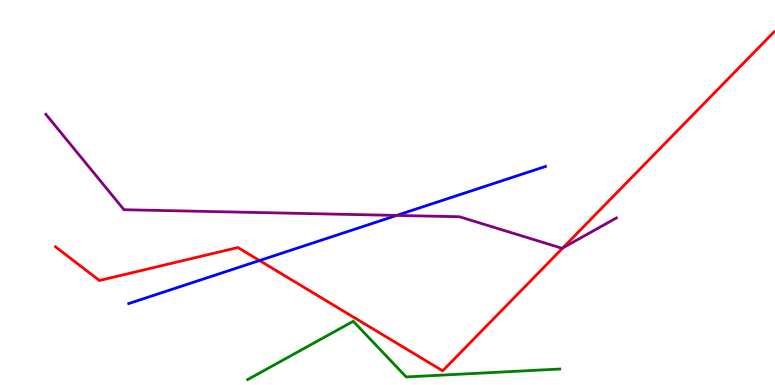[{'lines': ['blue', 'red'], 'intersections': [{'x': 3.35, 'y': 3.23}]}, {'lines': ['green', 'red'], 'intersections': []}, {'lines': ['purple', 'red'], 'intersections': [{'x': 7.26, 'y': 3.56}]}, {'lines': ['blue', 'green'], 'intersections': []}, {'lines': ['blue', 'purple'], 'intersections': [{'x': 5.12, 'y': 4.4}]}, {'lines': ['green', 'purple'], 'intersections': []}]